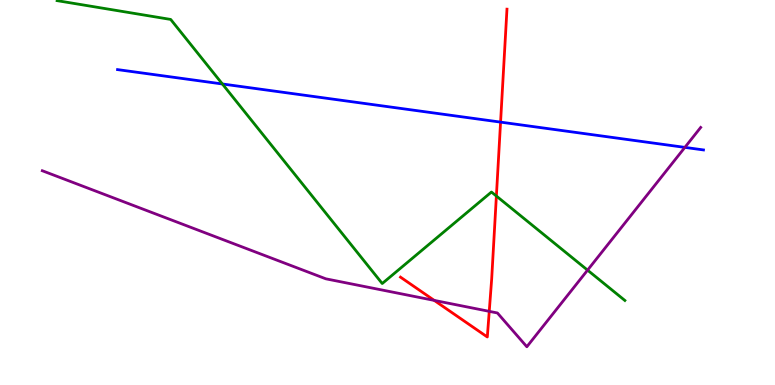[{'lines': ['blue', 'red'], 'intersections': [{'x': 6.46, 'y': 6.83}]}, {'lines': ['green', 'red'], 'intersections': [{'x': 6.4, 'y': 4.91}]}, {'lines': ['purple', 'red'], 'intersections': [{'x': 5.6, 'y': 2.2}, {'x': 6.31, 'y': 1.91}]}, {'lines': ['blue', 'green'], 'intersections': [{'x': 2.87, 'y': 7.82}]}, {'lines': ['blue', 'purple'], 'intersections': [{'x': 8.84, 'y': 6.17}]}, {'lines': ['green', 'purple'], 'intersections': [{'x': 7.58, 'y': 2.98}]}]